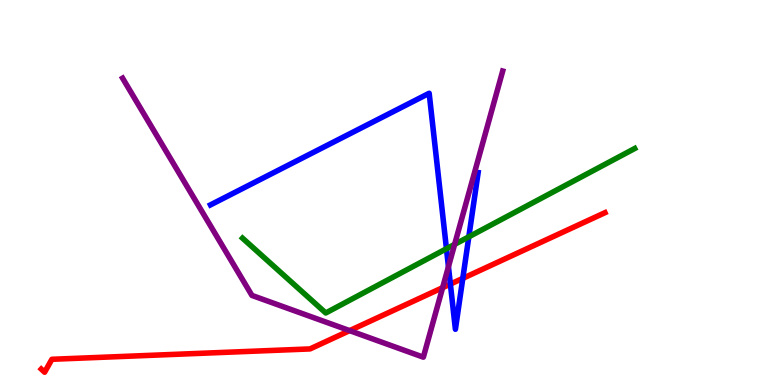[{'lines': ['blue', 'red'], 'intersections': [{'x': 5.81, 'y': 2.62}, {'x': 5.97, 'y': 2.77}]}, {'lines': ['green', 'red'], 'intersections': []}, {'lines': ['purple', 'red'], 'intersections': [{'x': 4.51, 'y': 1.41}, {'x': 5.71, 'y': 2.53}]}, {'lines': ['blue', 'green'], 'intersections': [{'x': 5.76, 'y': 3.54}, {'x': 6.05, 'y': 3.85}]}, {'lines': ['blue', 'purple'], 'intersections': [{'x': 5.79, 'y': 3.07}]}, {'lines': ['green', 'purple'], 'intersections': [{'x': 5.87, 'y': 3.65}]}]